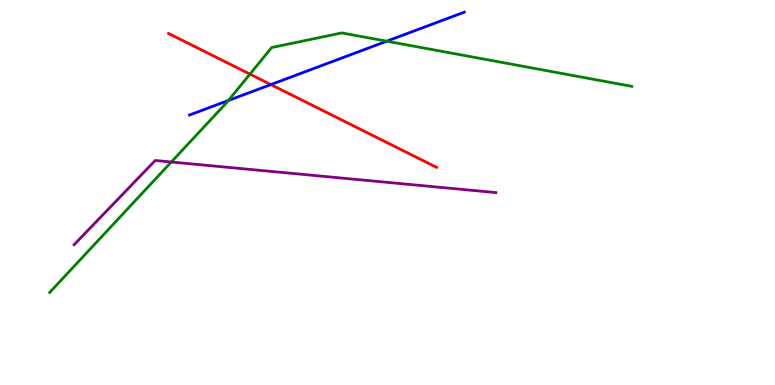[{'lines': ['blue', 'red'], 'intersections': [{'x': 3.49, 'y': 7.8}]}, {'lines': ['green', 'red'], 'intersections': [{'x': 3.22, 'y': 8.07}]}, {'lines': ['purple', 'red'], 'intersections': []}, {'lines': ['blue', 'green'], 'intersections': [{'x': 2.95, 'y': 7.39}, {'x': 4.99, 'y': 8.93}]}, {'lines': ['blue', 'purple'], 'intersections': []}, {'lines': ['green', 'purple'], 'intersections': [{'x': 2.21, 'y': 5.79}]}]